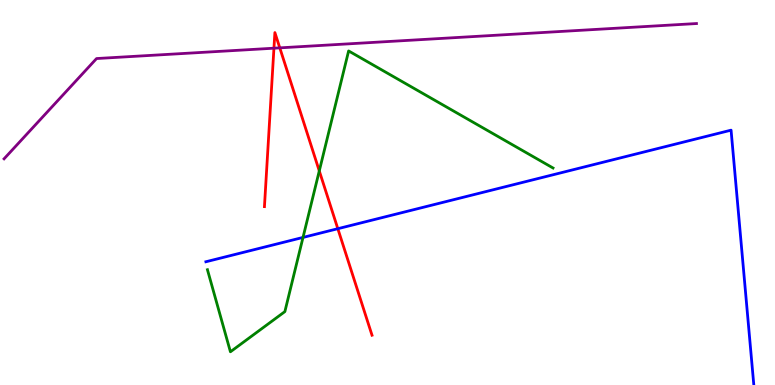[{'lines': ['blue', 'red'], 'intersections': [{'x': 4.36, 'y': 4.06}]}, {'lines': ['green', 'red'], 'intersections': [{'x': 4.12, 'y': 5.56}]}, {'lines': ['purple', 'red'], 'intersections': [{'x': 3.53, 'y': 8.75}, {'x': 3.61, 'y': 8.76}]}, {'lines': ['blue', 'green'], 'intersections': [{'x': 3.91, 'y': 3.83}]}, {'lines': ['blue', 'purple'], 'intersections': []}, {'lines': ['green', 'purple'], 'intersections': []}]